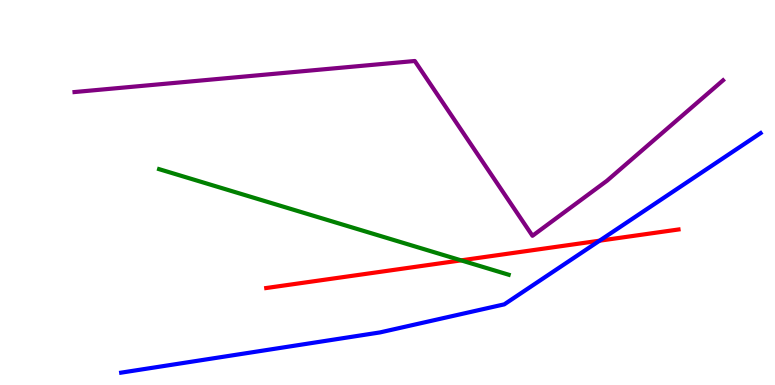[{'lines': ['blue', 'red'], 'intersections': [{'x': 7.74, 'y': 3.75}]}, {'lines': ['green', 'red'], 'intersections': [{'x': 5.95, 'y': 3.24}]}, {'lines': ['purple', 'red'], 'intersections': []}, {'lines': ['blue', 'green'], 'intersections': []}, {'lines': ['blue', 'purple'], 'intersections': []}, {'lines': ['green', 'purple'], 'intersections': []}]